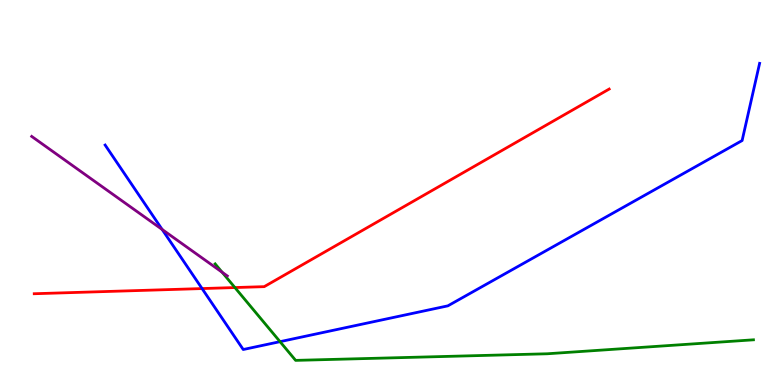[{'lines': ['blue', 'red'], 'intersections': [{'x': 2.61, 'y': 2.5}]}, {'lines': ['green', 'red'], 'intersections': [{'x': 3.03, 'y': 2.53}]}, {'lines': ['purple', 'red'], 'intersections': []}, {'lines': ['blue', 'green'], 'intersections': [{'x': 3.61, 'y': 1.13}]}, {'lines': ['blue', 'purple'], 'intersections': [{'x': 2.09, 'y': 4.04}]}, {'lines': ['green', 'purple'], 'intersections': [{'x': 2.87, 'y': 2.93}]}]